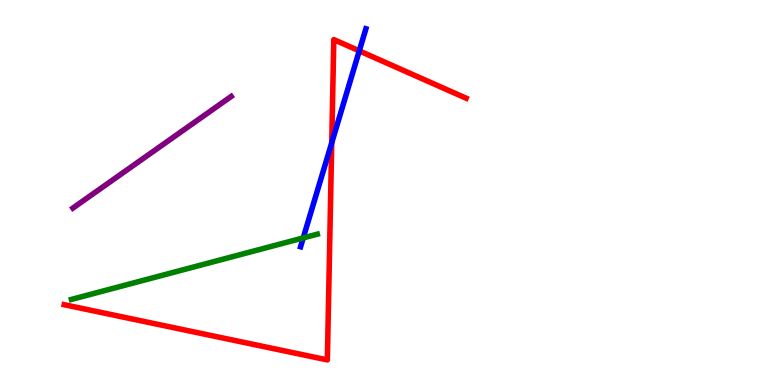[{'lines': ['blue', 'red'], 'intersections': [{'x': 4.28, 'y': 6.29}, {'x': 4.64, 'y': 8.68}]}, {'lines': ['green', 'red'], 'intersections': []}, {'lines': ['purple', 'red'], 'intersections': []}, {'lines': ['blue', 'green'], 'intersections': [{'x': 3.91, 'y': 3.82}]}, {'lines': ['blue', 'purple'], 'intersections': []}, {'lines': ['green', 'purple'], 'intersections': []}]